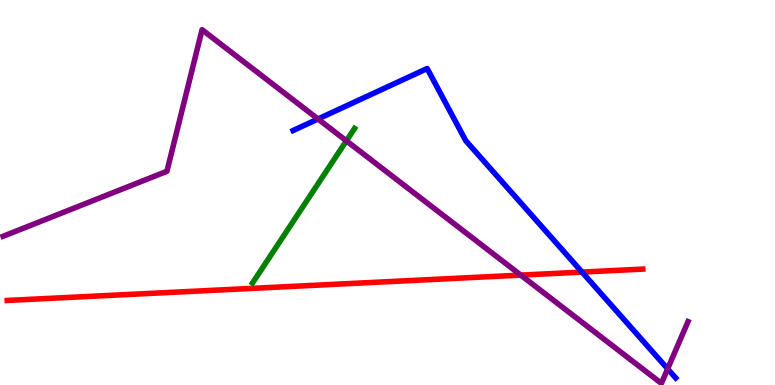[{'lines': ['blue', 'red'], 'intersections': [{'x': 7.51, 'y': 2.93}]}, {'lines': ['green', 'red'], 'intersections': []}, {'lines': ['purple', 'red'], 'intersections': [{'x': 6.72, 'y': 2.85}]}, {'lines': ['blue', 'green'], 'intersections': []}, {'lines': ['blue', 'purple'], 'intersections': [{'x': 4.1, 'y': 6.91}, {'x': 8.61, 'y': 0.42}]}, {'lines': ['green', 'purple'], 'intersections': [{'x': 4.47, 'y': 6.34}]}]